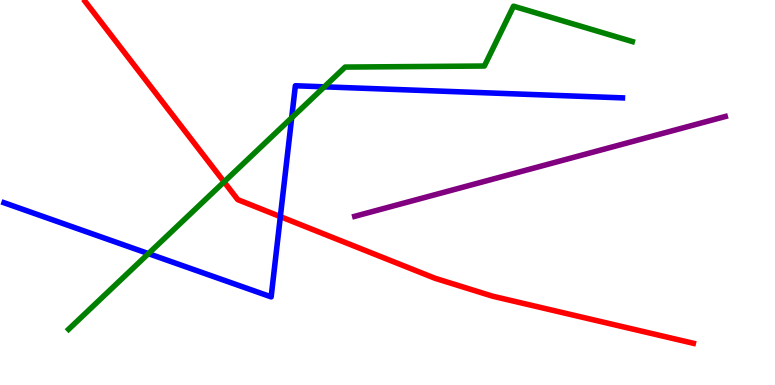[{'lines': ['blue', 'red'], 'intersections': [{'x': 3.62, 'y': 4.37}]}, {'lines': ['green', 'red'], 'intersections': [{'x': 2.89, 'y': 5.28}]}, {'lines': ['purple', 'red'], 'intersections': []}, {'lines': ['blue', 'green'], 'intersections': [{'x': 1.92, 'y': 3.41}, {'x': 3.76, 'y': 6.94}, {'x': 4.18, 'y': 7.74}]}, {'lines': ['blue', 'purple'], 'intersections': []}, {'lines': ['green', 'purple'], 'intersections': []}]